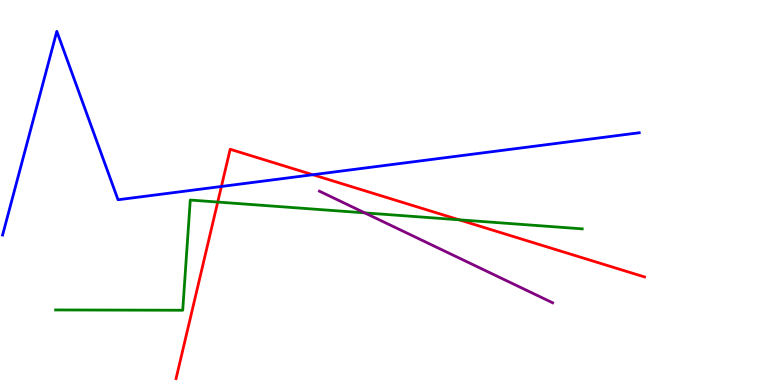[{'lines': ['blue', 'red'], 'intersections': [{'x': 2.86, 'y': 5.16}, {'x': 4.04, 'y': 5.46}]}, {'lines': ['green', 'red'], 'intersections': [{'x': 2.81, 'y': 4.75}, {'x': 5.92, 'y': 4.29}]}, {'lines': ['purple', 'red'], 'intersections': []}, {'lines': ['blue', 'green'], 'intersections': []}, {'lines': ['blue', 'purple'], 'intersections': []}, {'lines': ['green', 'purple'], 'intersections': [{'x': 4.71, 'y': 4.47}]}]